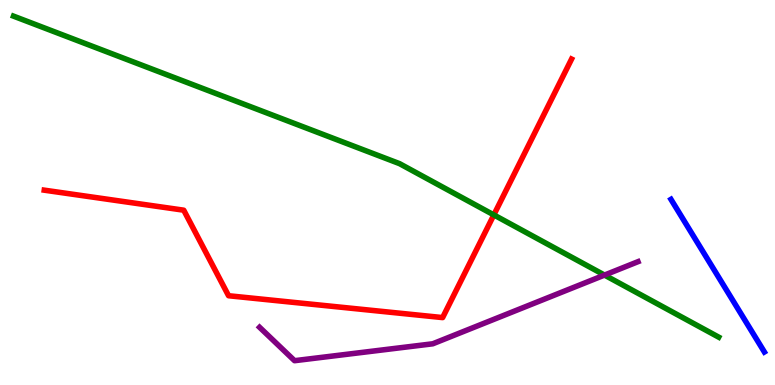[{'lines': ['blue', 'red'], 'intersections': []}, {'lines': ['green', 'red'], 'intersections': [{'x': 6.37, 'y': 4.42}]}, {'lines': ['purple', 'red'], 'intersections': []}, {'lines': ['blue', 'green'], 'intersections': []}, {'lines': ['blue', 'purple'], 'intersections': []}, {'lines': ['green', 'purple'], 'intersections': [{'x': 7.8, 'y': 2.86}]}]